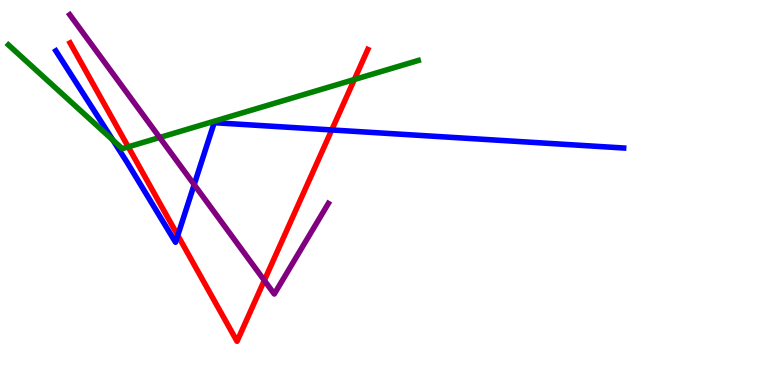[{'lines': ['blue', 'red'], 'intersections': [{'x': 2.29, 'y': 3.89}, {'x': 4.28, 'y': 6.62}]}, {'lines': ['green', 'red'], 'intersections': [{'x': 1.65, 'y': 6.19}, {'x': 4.57, 'y': 7.93}]}, {'lines': ['purple', 'red'], 'intersections': [{'x': 3.41, 'y': 2.72}]}, {'lines': ['blue', 'green'], 'intersections': [{'x': 1.46, 'y': 6.36}]}, {'lines': ['blue', 'purple'], 'intersections': [{'x': 2.51, 'y': 5.2}]}, {'lines': ['green', 'purple'], 'intersections': [{'x': 2.06, 'y': 6.43}]}]